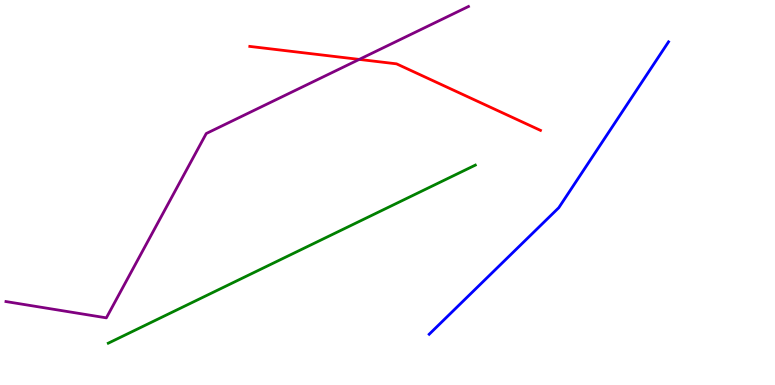[{'lines': ['blue', 'red'], 'intersections': []}, {'lines': ['green', 'red'], 'intersections': []}, {'lines': ['purple', 'red'], 'intersections': [{'x': 4.64, 'y': 8.46}]}, {'lines': ['blue', 'green'], 'intersections': []}, {'lines': ['blue', 'purple'], 'intersections': []}, {'lines': ['green', 'purple'], 'intersections': []}]